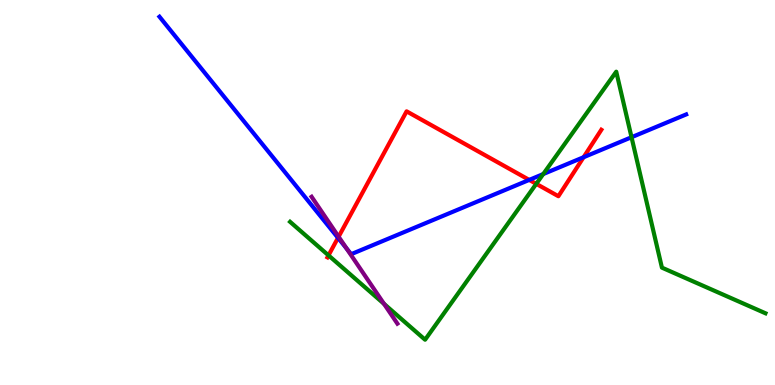[{'lines': ['blue', 'red'], 'intersections': [{'x': 4.36, 'y': 3.82}, {'x': 6.83, 'y': 5.33}, {'x': 7.53, 'y': 5.92}]}, {'lines': ['green', 'red'], 'intersections': [{'x': 4.24, 'y': 3.37}, {'x': 6.92, 'y': 5.22}]}, {'lines': ['purple', 'red'], 'intersections': [{'x': 4.37, 'y': 3.85}]}, {'lines': ['blue', 'green'], 'intersections': [{'x': 7.01, 'y': 5.48}, {'x': 8.15, 'y': 6.44}]}, {'lines': ['blue', 'purple'], 'intersections': [{'x': 4.47, 'y': 3.55}]}, {'lines': ['green', 'purple'], 'intersections': [{'x': 4.96, 'y': 2.11}]}]